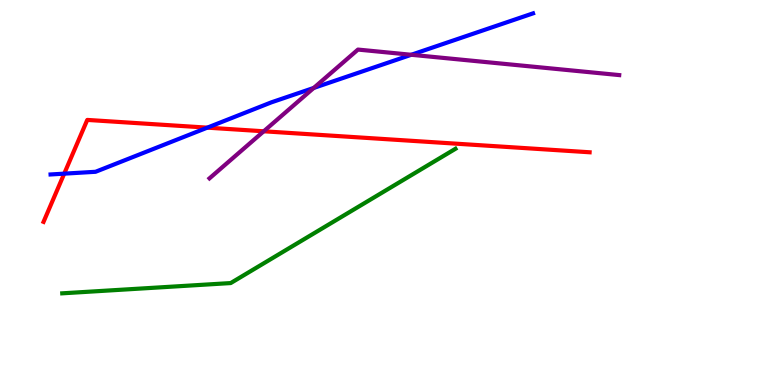[{'lines': ['blue', 'red'], 'intersections': [{'x': 0.829, 'y': 5.49}, {'x': 2.67, 'y': 6.68}]}, {'lines': ['green', 'red'], 'intersections': []}, {'lines': ['purple', 'red'], 'intersections': [{'x': 3.4, 'y': 6.59}]}, {'lines': ['blue', 'green'], 'intersections': []}, {'lines': ['blue', 'purple'], 'intersections': [{'x': 4.05, 'y': 7.72}, {'x': 5.31, 'y': 8.58}]}, {'lines': ['green', 'purple'], 'intersections': []}]